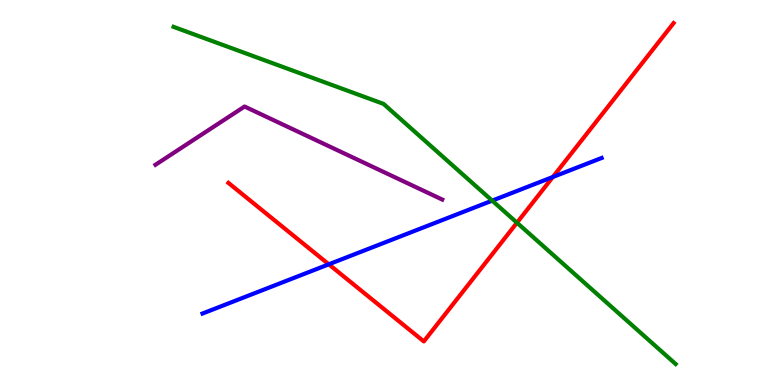[{'lines': ['blue', 'red'], 'intersections': [{'x': 4.24, 'y': 3.13}, {'x': 7.13, 'y': 5.4}]}, {'lines': ['green', 'red'], 'intersections': [{'x': 6.67, 'y': 4.22}]}, {'lines': ['purple', 'red'], 'intersections': []}, {'lines': ['blue', 'green'], 'intersections': [{'x': 6.35, 'y': 4.79}]}, {'lines': ['blue', 'purple'], 'intersections': []}, {'lines': ['green', 'purple'], 'intersections': []}]